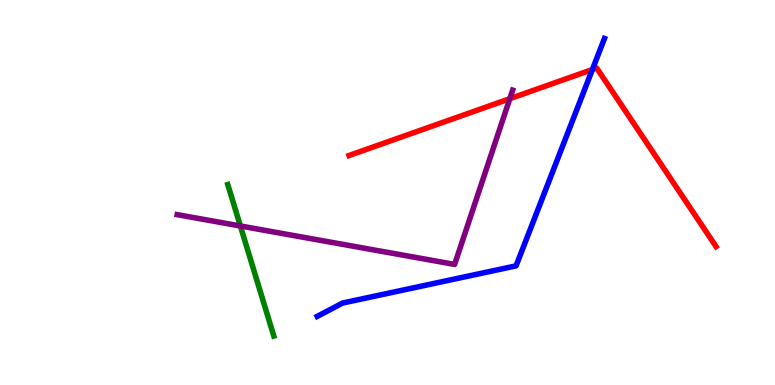[{'lines': ['blue', 'red'], 'intersections': [{'x': 7.64, 'y': 8.19}]}, {'lines': ['green', 'red'], 'intersections': []}, {'lines': ['purple', 'red'], 'intersections': [{'x': 6.58, 'y': 7.44}]}, {'lines': ['blue', 'green'], 'intersections': []}, {'lines': ['blue', 'purple'], 'intersections': []}, {'lines': ['green', 'purple'], 'intersections': [{'x': 3.1, 'y': 4.13}]}]